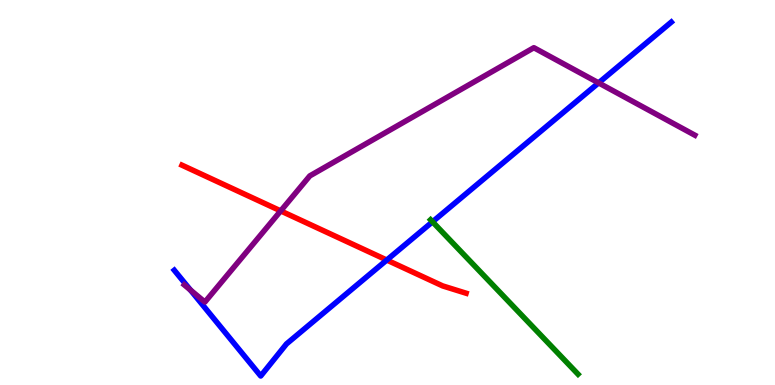[{'lines': ['blue', 'red'], 'intersections': [{'x': 4.99, 'y': 3.25}]}, {'lines': ['green', 'red'], 'intersections': []}, {'lines': ['purple', 'red'], 'intersections': [{'x': 3.62, 'y': 4.52}]}, {'lines': ['blue', 'green'], 'intersections': [{'x': 5.58, 'y': 4.24}]}, {'lines': ['blue', 'purple'], 'intersections': [{'x': 2.46, 'y': 2.47}, {'x': 7.72, 'y': 7.85}]}, {'lines': ['green', 'purple'], 'intersections': []}]